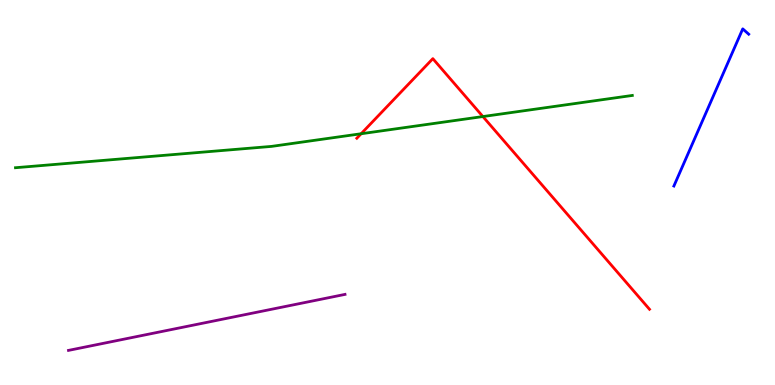[{'lines': ['blue', 'red'], 'intersections': []}, {'lines': ['green', 'red'], 'intersections': [{'x': 4.66, 'y': 6.53}, {'x': 6.23, 'y': 6.97}]}, {'lines': ['purple', 'red'], 'intersections': []}, {'lines': ['blue', 'green'], 'intersections': []}, {'lines': ['blue', 'purple'], 'intersections': []}, {'lines': ['green', 'purple'], 'intersections': []}]